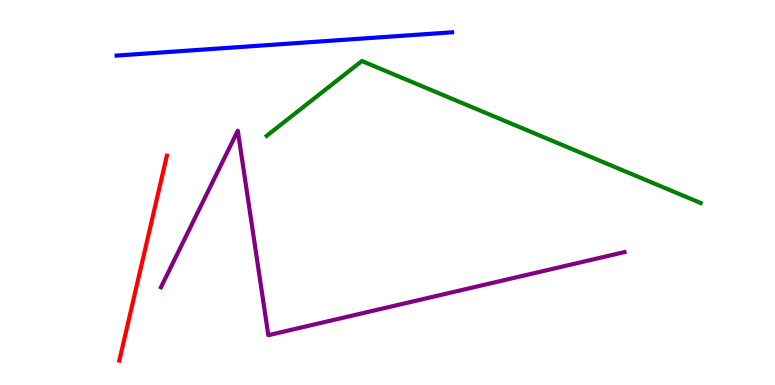[{'lines': ['blue', 'red'], 'intersections': []}, {'lines': ['green', 'red'], 'intersections': []}, {'lines': ['purple', 'red'], 'intersections': []}, {'lines': ['blue', 'green'], 'intersections': []}, {'lines': ['blue', 'purple'], 'intersections': []}, {'lines': ['green', 'purple'], 'intersections': []}]